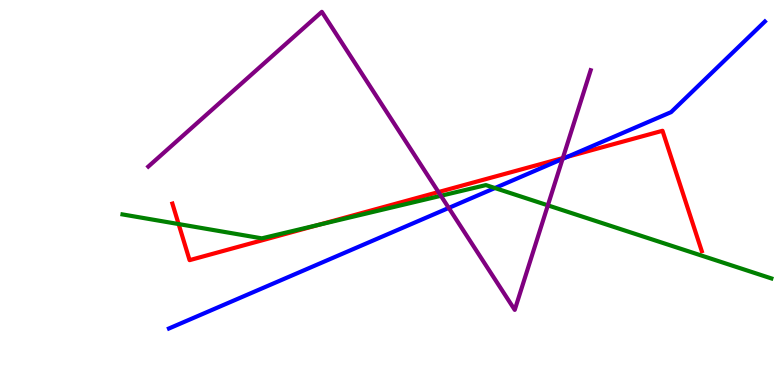[{'lines': ['blue', 'red'], 'intersections': [{'x': 7.32, 'y': 5.93}]}, {'lines': ['green', 'red'], 'intersections': [{'x': 2.3, 'y': 4.18}, {'x': 4.11, 'y': 4.16}]}, {'lines': ['purple', 'red'], 'intersections': [{'x': 5.66, 'y': 5.01}, {'x': 7.26, 'y': 5.9}]}, {'lines': ['blue', 'green'], 'intersections': [{'x': 6.39, 'y': 5.12}]}, {'lines': ['blue', 'purple'], 'intersections': [{'x': 5.79, 'y': 4.6}, {'x': 7.26, 'y': 5.87}]}, {'lines': ['green', 'purple'], 'intersections': [{'x': 5.69, 'y': 4.91}, {'x': 7.07, 'y': 4.67}]}]